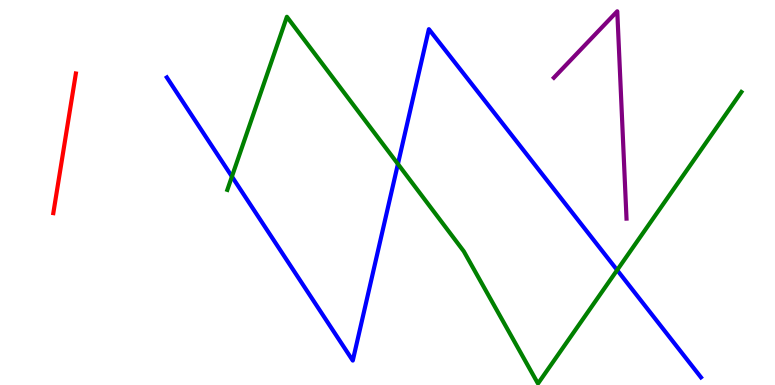[{'lines': ['blue', 'red'], 'intersections': []}, {'lines': ['green', 'red'], 'intersections': []}, {'lines': ['purple', 'red'], 'intersections': []}, {'lines': ['blue', 'green'], 'intersections': [{'x': 2.99, 'y': 5.41}, {'x': 5.13, 'y': 5.74}, {'x': 7.96, 'y': 2.98}]}, {'lines': ['blue', 'purple'], 'intersections': []}, {'lines': ['green', 'purple'], 'intersections': []}]